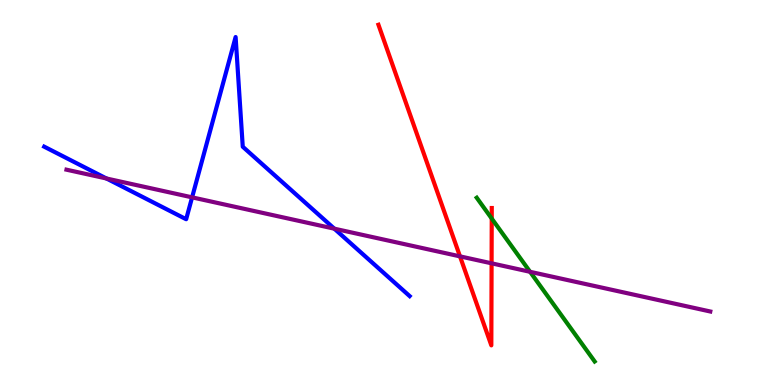[{'lines': ['blue', 'red'], 'intersections': []}, {'lines': ['green', 'red'], 'intersections': [{'x': 6.34, 'y': 4.32}]}, {'lines': ['purple', 'red'], 'intersections': [{'x': 5.94, 'y': 3.34}, {'x': 6.34, 'y': 3.16}]}, {'lines': ['blue', 'green'], 'intersections': []}, {'lines': ['blue', 'purple'], 'intersections': [{'x': 1.37, 'y': 5.36}, {'x': 2.48, 'y': 4.87}, {'x': 4.31, 'y': 4.06}]}, {'lines': ['green', 'purple'], 'intersections': [{'x': 6.84, 'y': 2.94}]}]